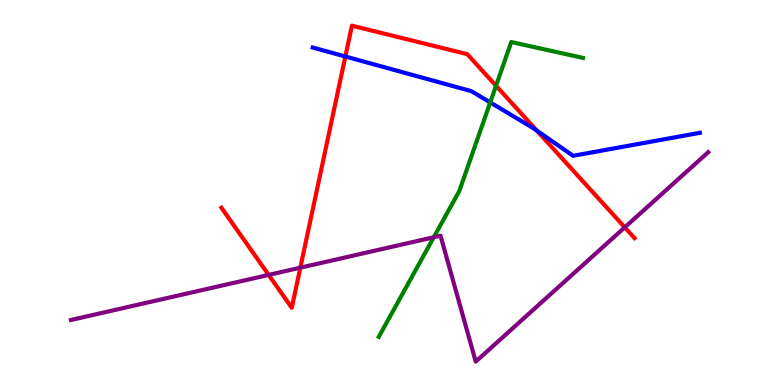[{'lines': ['blue', 'red'], 'intersections': [{'x': 4.46, 'y': 8.53}, {'x': 6.93, 'y': 6.61}]}, {'lines': ['green', 'red'], 'intersections': [{'x': 6.4, 'y': 7.77}]}, {'lines': ['purple', 'red'], 'intersections': [{'x': 3.47, 'y': 2.86}, {'x': 3.88, 'y': 3.05}, {'x': 8.06, 'y': 4.09}]}, {'lines': ['blue', 'green'], 'intersections': [{'x': 6.33, 'y': 7.34}]}, {'lines': ['blue', 'purple'], 'intersections': []}, {'lines': ['green', 'purple'], 'intersections': [{'x': 5.6, 'y': 3.84}]}]